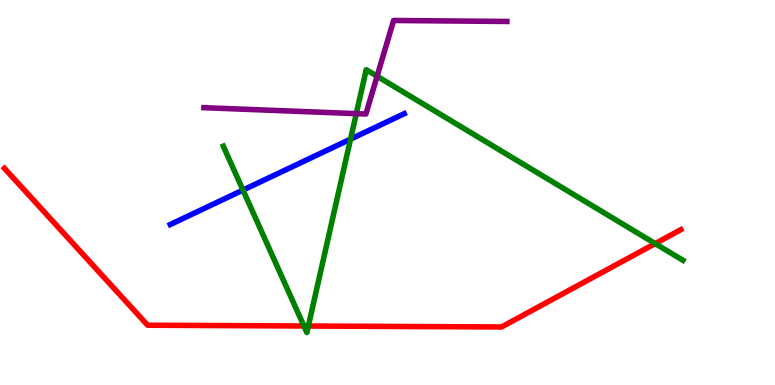[{'lines': ['blue', 'red'], 'intersections': []}, {'lines': ['green', 'red'], 'intersections': [{'x': 3.92, 'y': 1.53}, {'x': 3.98, 'y': 1.53}, {'x': 8.45, 'y': 3.67}]}, {'lines': ['purple', 'red'], 'intersections': []}, {'lines': ['blue', 'green'], 'intersections': [{'x': 3.14, 'y': 5.06}, {'x': 4.52, 'y': 6.39}]}, {'lines': ['blue', 'purple'], 'intersections': []}, {'lines': ['green', 'purple'], 'intersections': [{'x': 4.6, 'y': 7.05}, {'x': 4.87, 'y': 8.02}]}]